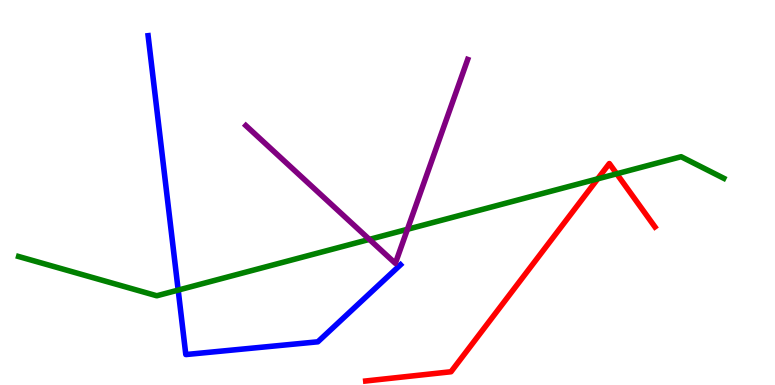[{'lines': ['blue', 'red'], 'intersections': []}, {'lines': ['green', 'red'], 'intersections': [{'x': 7.71, 'y': 5.35}, {'x': 7.96, 'y': 5.49}]}, {'lines': ['purple', 'red'], 'intersections': []}, {'lines': ['blue', 'green'], 'intersections': [{'x': 2.3, 'y': 2.47}]}, {'lines': ['blue', 'purple'], 'intersections': []}, {'lines': ['green', 'purple'], 'intersections': [{'x': 4.77, 'y': 3.78}, {'x': 5.26, 'y': 4.04}]}]